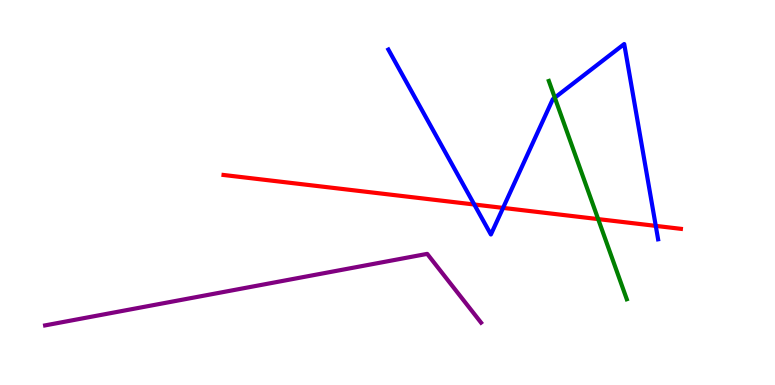[{'lines': ['blue', 'red'], 'intersections': [{'x': 6.12, 'y': 4.69}, {'x': 6.49, 'y': 4.6}, {'x': 8.46, 'y': 4.13}]}, {'lines': ['green', 'red'], 'intersections': [{'x': 7.72, 'y': 4.31}]}, {'lines': ['purple', 'red'], 'intersections': []}, {'lines': ['blue', 'green'], 'intersections': [{'x': 7.16, 'y': 7.46}]}, {'lines': ['blue', 'purple'], 'intersections': []}, {'lines': ['green', 'purple'], 'intersections': []}]